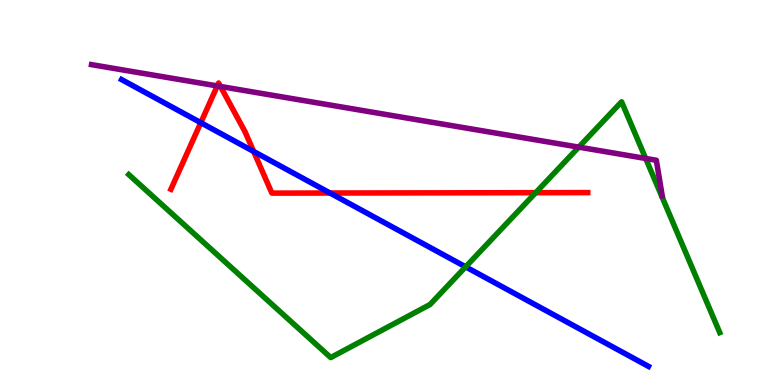[{'lines': ['blue', 'red'], 'intersections': [{'x': 2.59, 'y': 6.81}, {'x': 3.27, 'y': 6.07}, {'x': 4.26, 'y': 4.99}]}, {'lines': ['green', 'red'], 'intersections': [{'x': 6.91, 'y': 5.0}]}, {'lines': ['purple', 'red'], 'intersections': [{'x': 2.8, 'y': 7.77}, {'x': 2.85, 'y': 7.75}]}, {'lines': ['blue', 'green'], 'intersections': [{'x': 6.01, 'y': 3.07}]}, {'lines': ['blue', 'purple'], 'intersections': []}, {'lines': ['green', 'purple'], 'intersections': [{'x': 7.47, 'y': 6.18}, {'x': 8.33, 'y': 5.88}]}]